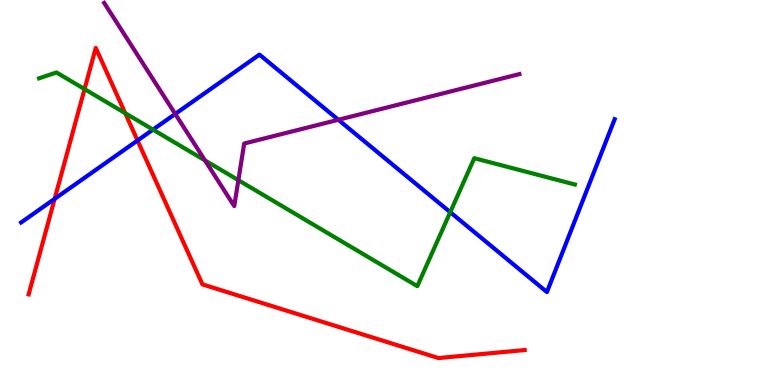[{'lines': ['blue', 'red'], 'intersections': [{'x': 0.705, 'y': 4.84}, {'x': 1.77, 'y': 6.35}]}, {'lines': ['green', 'red'], 'intersections': [{'x': 1.09, 'y': 7.69}, {'x': 1.62, 'y': 7.06}]}, {'lines': ['purple', 'red'], 'intersections': []}, {'lines': ['blue', 'green'], 'intersections': [{'x': 1.97, 'y': 6.63}, {'x': 5.81, 'y': 4.49}]}, {'lines': ['blue', 'purple'], 'intersections': [{'x': 2.26, 'y': 7.04}, {'x': 4.37, 'y': 6.89}]}, {'lines': ['green', 'purple'], 'intersections': [{'x': 2.65, 'y': 5.83}, {'x': 3.08, 'y': 5.32}]}]